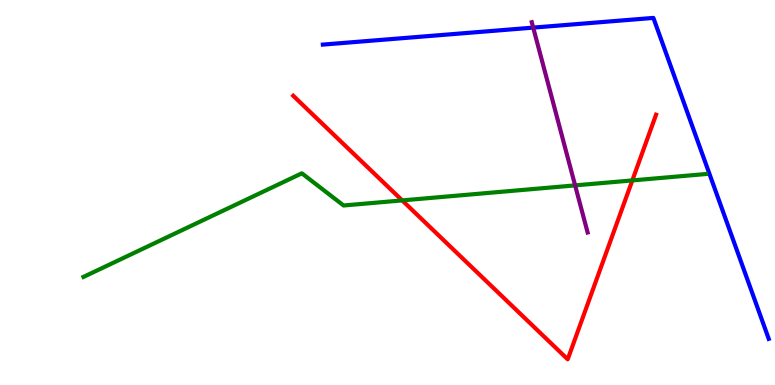[{'lines': ['blue', 'red'], 'intersections': []}, {'lines': ['green', 'red'], 'intersections': [{'x': 5.19, 'y': 4.79}, {'x': 8.16, 'y': 5.31}]}, {'lines': ['purple', 'red'], 'intersections': []}, {'lines': ['blue', 'green'], 'intersections': []}, {'lines': ['blue', 'purple'], 'intersections': [{'x': 6.88, 'y': 9.28}]}, {'lines': ['green', 'purple'], 'intersections': [{'x': 7.42, 'y': 5.18}]}]